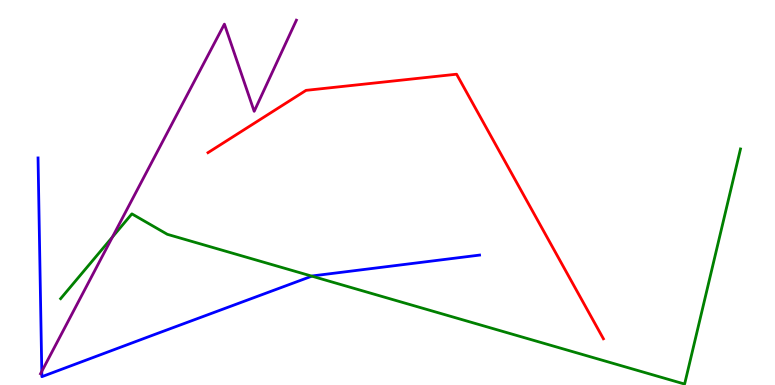[{'lines': ['blue', 'red'], 'intersections': []}, {'lines': ['green', 'red'], 'intersections': []}, {'lines': ['purple', 'red'], 'intersections': []}, {'lines': ['blue', 'green'], 'intersections': [{'x': 4.02, 'y': 2.83}]}, {'lines': ['blue', 'purple'], 'intersections': [{'x': 0.539, 'y': 0.354}]}, {'lines': ['green', 'purple'], 'intersections': [{'x': 1.45, 'y': 3.84}]}]